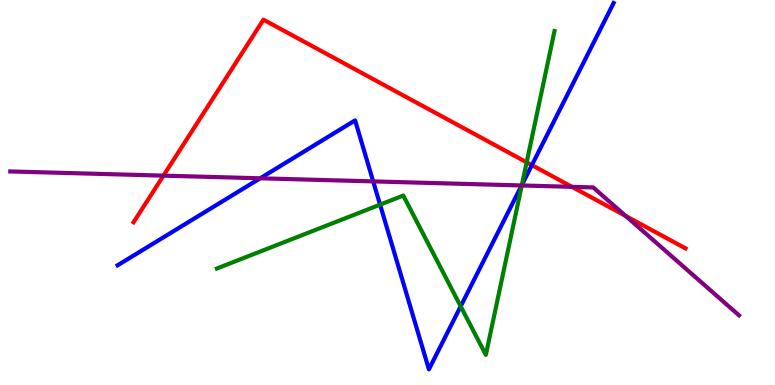[{'lines': ['blue', 'red'], 'intersections': [{'x': 6.86, 'y': 5.71}]}, {'lines': ['green', 'red'], 'intersections': [{'x': 6.8, 'y': 5.78}]}, {'lines': ['purple', 'red'], 'intersections': [{'x': 2.11, 'y': 5.44}, {'x': 7.38, 'y': 5.15}, {'x': 8.07, 'y': 4.39}]}, {'lines': ['blue', 'green'], 'intersections': [{'x': 4.9, 'y': 4.68}, {'x': 5.94, 'y': 2.04}, {'x': 6.73, 'y': 5.2}]}, {'lines': ['blue', 'purple'], 'intersections': [{'x': 3.36, 'y': 5.37}, {'x': 4.82, 'y': 5.29}, {'x': 6.73, 'y': 5.18}]}, {'lines': ['green', 'purple'], 'intersections': [{'x': 6.73, 'y': 5.18}]}]